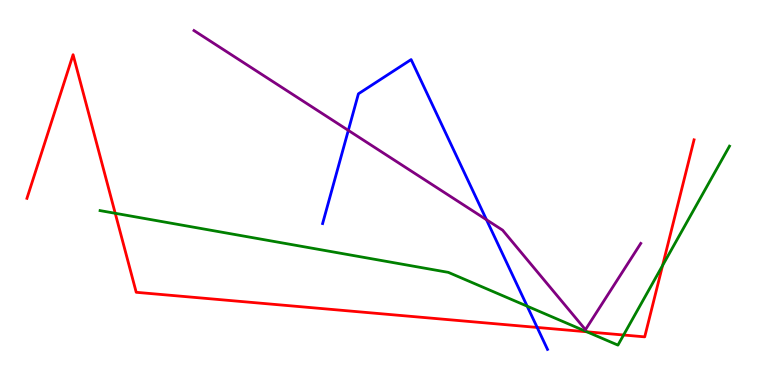[{'lines': ['blue', 'red'], 'intersections': [{'x': 6.93, 'y': 1.5}]}, {'lines': ['green', 'red'], 'intersections': [{'x': 1.49, 'y': 4.46}, {'x': 7.57, 'y': 1.38}, {'x': 8.05, 'y': 1.3}, {'x': 8.55, 'y': 3.1}]}, {'lines': ['purple', 'red'], 'intersections': []}, {'lines': ['blue', 'green'], 'intersections': [{'x': 6.8, 'y': 2.05}]}, {'lines': ['blue', 'purple'], 'intersections': [{'x': 4.49, 'y': 6.61}, {'x': 6.28, 'y': 4.29}]}, {'lines': ['green', 'purple'], 'intersections': []}]